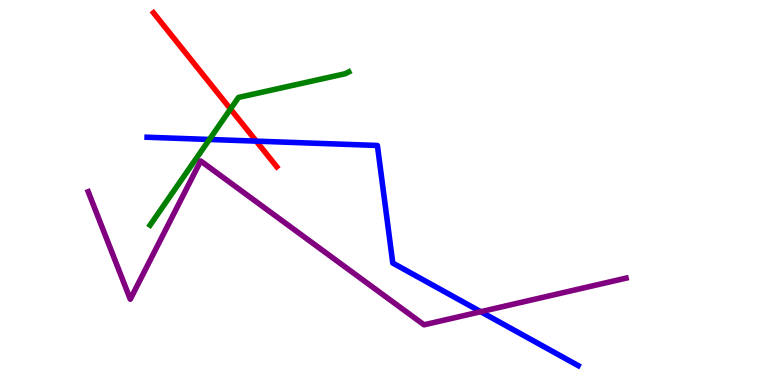[{'lines': ['blue', 'red'], 'intersections': [{'x': 3.31, 'y': 6.33}]}, {'lines': ['green', 'red'], 'intersections': [{'x': 2.97, 'y': 7.17}]}, {'lines': ['purple', 'red'], 'intersections': []}, {'lines': ['blue', 'green'], 'intersections': [{'x': 2.7, 'y': 6.38}]}, {'lines': ['blue', 'purple'], 'intersections': [{'x': 6.2, 'y': 1.9}]}, {'lines': ['green', 'purple'], 'intersections': []}]